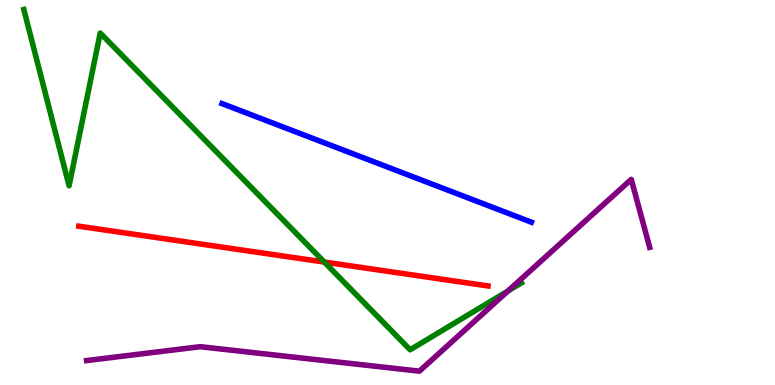[{'lines': ['blue', 'red'], 'intersections': []}, {'lines': ['green', 'red'], 'intersections': [{'x': 4.18, 'y': 3.19}]}, {'lines': ['purple', 'red'], 'intersections': []}, {'lines': ['blue', 'green'], 'intersections': []}, {'lines': ['blue', 'purple'], 'intersections': []}, {'lines': ['green', 'purple'], 'intersections': [{'x': 6.56, 'y': 2.44}]}]